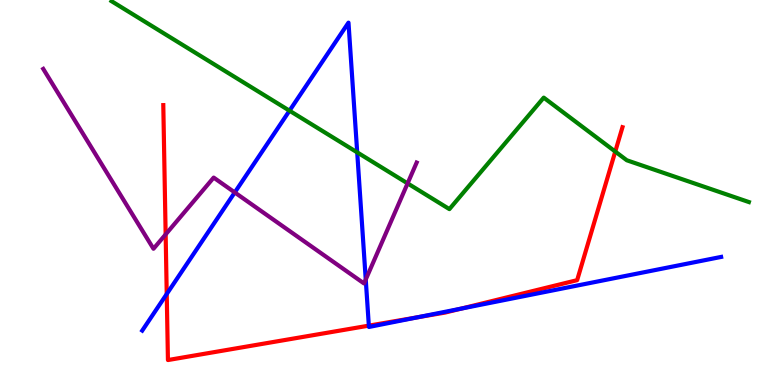[{'lines': ['blue', 'red'], 'intersections': [{'x': 2.15, 'y': 2.36}, {'x': 4.76, 'y': 1.54}, {'x': 5.39, 'y': 1.76}, {'x': 5.95, 'y': 1.98}]}, {'lines': ['green', 'red'], 'intersections': [{'x': 7.94, 'y': 6.06}]}, {'lines': ['purple', 'red'], 'intersections': [{'x': 2.14, 'y': 3.91}]}, {'lines': ['blue', 'green'], 'intersections': [{'x': 3.74, 'y': 7.12}, {'x': 4.61, 'y': 6.04}]}, {'lines': ['blue', 'purple'], 'intersections': [{'x': 3.03, 'y': 5.0}, {'x': 4.72, 'y': 2.74}]}, {'lines': ['green', 'purple'], 'intersections': [{'x': 5.26, 'y': 5.24}]}]